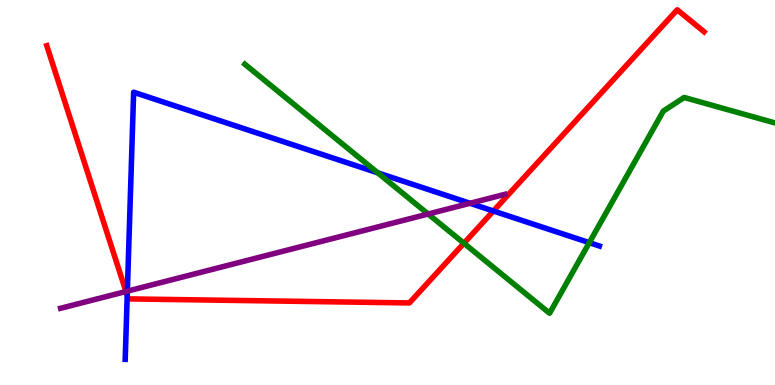[{'lines': ['blue', 'red'], 'intersections': [{'x': 1.64, 'y': 2.33}, {'x': 6.37, 'y': 4.52}]}, {'lines': ['green', 'red'], 'intersections': [{'x': 5.99, 'y': 3.68}]}, {'lines': ['purple', 'red'], 'intersections': [{'x': 1.63, 'y': 2.43}]}, {'lines': ['blue', 'green'], 'intersections': [{'x': 4.87, 'y': 5.51}, {'x': 7.6, 'y': 3.7}]}, {'lines': ['blue', 'purple'], 'intersections': [{'x': 1.64, 'y': 2.44}, {'x': 6.06, 'y': 4.72}]}, {'lines': ['green', 'purple'], 'intersections': [{'x': 5.52, 'y': 4.44}]}]